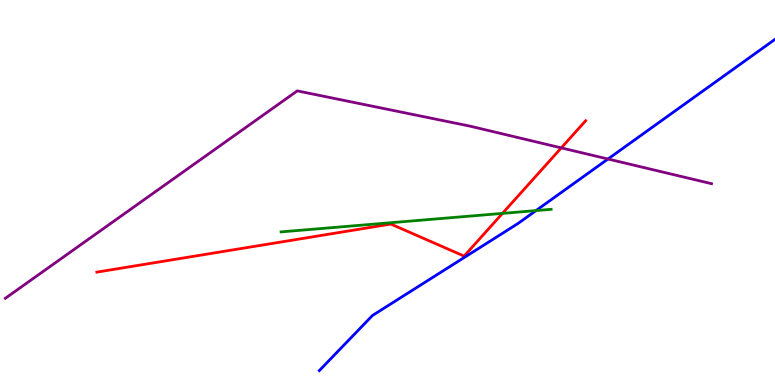[{'lines': ['blue', 'red'], 'intersections': []}, {'lines': ['green', 'red'], 'intersections': [{'x': 6.48, 'y': 4.46}]}, {'lines': ['purple', 'red'], 'intersections': [{'x': 7.24, 'y': 6.16}]}, {'lines': ['blue', 'green'], 'intersections': [{'x': 6.92, 'y': 4.53}]}, {'lines': ['blue', 'purple'], 'intersections': [{'x': 7.84, 'y': 5.87}]}, {'lines': ['green', 'purple'], 'intersections': []}]